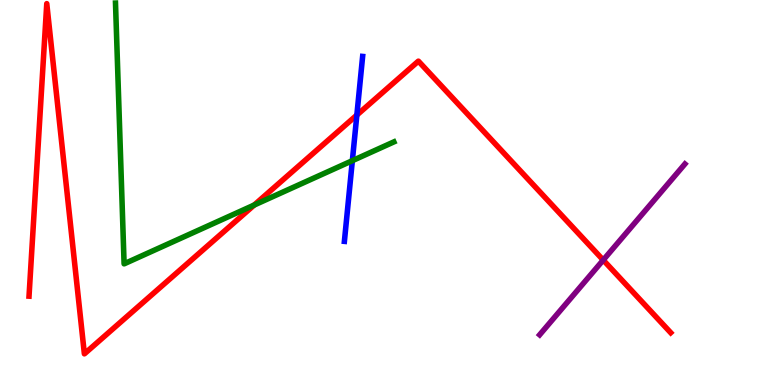[{'lines': ['blue', 'red'], 'intersections': [{'x': 4.6, 'y': 7.01}]}, {'lines': ['green', 'red'], 'intersections': [{'x': 3.28, 'y': 4.67}]}, {'lines': ['purple', 'red'], 'intersections': [{'x': 7.78, 'y': 3.25}]}, {'lines': ['blue', 'green'], 'intersections': [{'x': 4.55, 'y': 5.83}]}, {'lines': ['blue', 'purple'], 'intersections': []}, {'lines': ['green', 'purple'], 'intersections': []}]